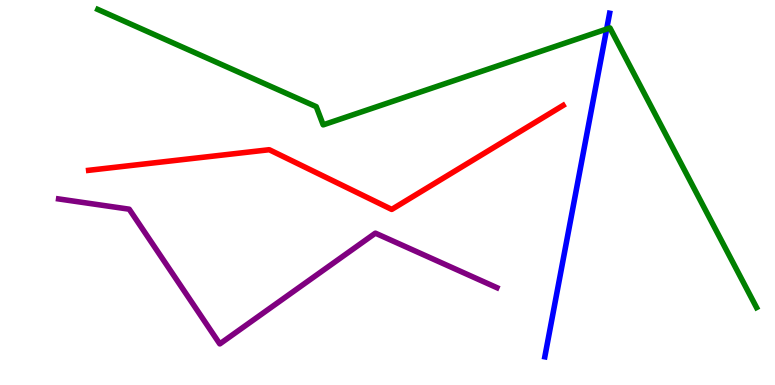[{'lines': ['blue', 'red'], 'intersections': []}, {'lines': ['green', 'red'], 'intersections': []}, {'lines': ['purple', 'red'], 'intersections': []}, {'lines': ['blue', 'green'], 'intersections': [{'x': 7.83, 'y': 9.25}]}, {'lines': ['blue', 'purple'], 'intersections': []}, {'lines': ['green', 'purple'], 'intersections': []}]